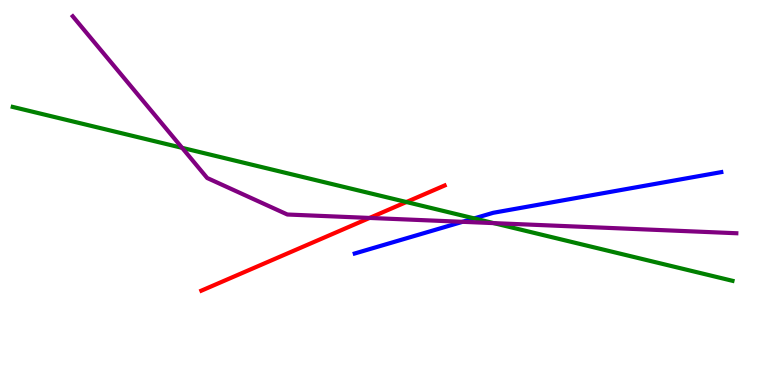[{'lines': ['blue', 'red'], 'intersections': []}, {'lines': ['green', 'red'], 'intersections': [{'x': 5.24, 'y': 4.75}]}, {'lines': ['purple', 'red'], 'intersections': [{'x': 4.77, 'y': 4.34}]}, {'lines': ['blue', 'green'], 'intersections': [{'x': 6.12, 'y': 4.33}]}, {'lines': ['blue', 'purple'], 'intersections': [{'x': 5.97, 'y': 4.24}]}, {'lines': ['green', 'purple'], 'intersections': [{'x': 2.35, 'y': 6.16}, {'x': 6.37, 'y': 4.2}]}]